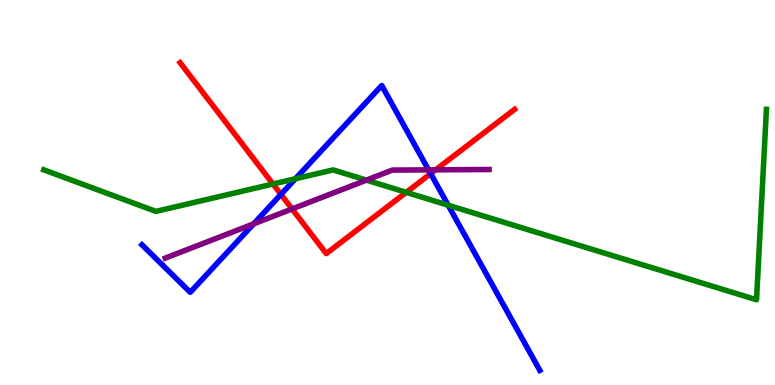[{'lines': ['blue', 'red'], 'intersections': [{'x': 3.62, 'y': 4.95}, {'x': 5.56, 'y': 5.49}]}, {'lines': ['green', 'red'], 'intersections': [{'x': 3.52, 'y': 5.22}, {'x': 5.24, 'y': 5.0}]}, {'lines': ['purple', 'red'], 'intersections': [{'x': 3.77, 'y': 4.57}, {'x': 5.62, 'y': 5.59}]}, {'lines': ['blue', 'green'], 'intersections': [{'x': 3.81, 'y': 5.36}, {'x': 5.78, 'y': 4.67}]}, {'lines': ['blue', 'purple'], 'intersections': [{'x': 3.27, 'y': 4.19}, {'x': 5.53, 'y': 5.59}]}, {'lines': ['green', 'purple'], 'intersections': [{'x': 4.73, 'y': 5.32}]}]